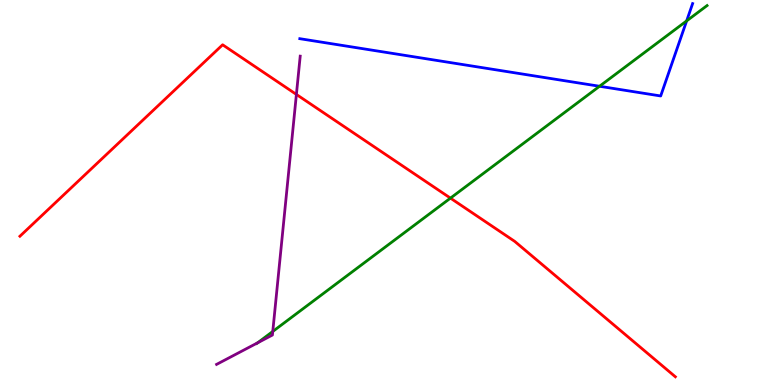[{'lines': ['blue', 'red'], 'intersections': []}, {'lines': ['green', 'red'], 'intersections': [{'x': 5.81, 'y': 4.85}]}, {'lines': ['purple', 'red'], 'intersections': [{'x': 3.82, 'y': 7.55}]}, {'lines': ['blue', 'green'], 'intersections': [{'x': 7.74, 'y': 7.76}, {'x': 8.86, 'y': 9.46}]}, {'lines': ['blue', 'purple'], 'intersections': []}, {'lines': ['green', 'purple'], 'intersections': [{'x': 3.32, 'y': 1.1}, {'x': 3.52, 'y': 1.39}]}]